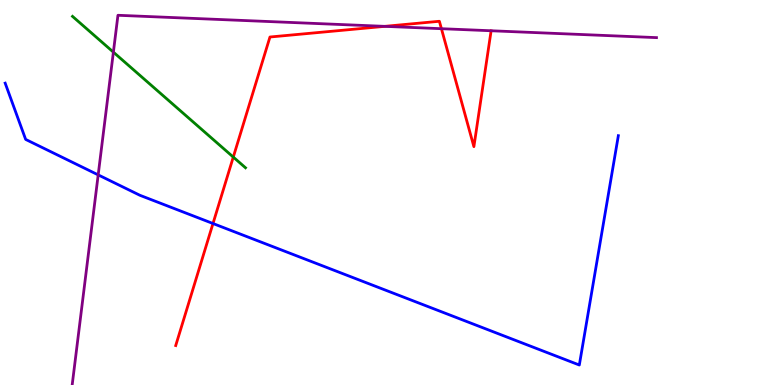[{'lines': ['blue', 'red'], 'intersections': [{'x': 2.75, 'y': 4.19}]}, {'lines': ['green', 'red'], 'intersections': [{'x': 3.01, 'y': 5.92}]}, {'lines': ['purple', 'red'], 'intersections': [{'x': 4.96, 'y': 9.32}, {'x': 5.7, 'y': 9.25}]}, {'lines': ['blue', 'green'], 'intersections': []}, {'lines': ['blue', 'purple'], 'intersections': [{'x': 1.27, 'y': 5.46}]}, {'lines': ['green', 'purple'], 'intersections': [{'x': 1.46, 'y': 8.65}]}]